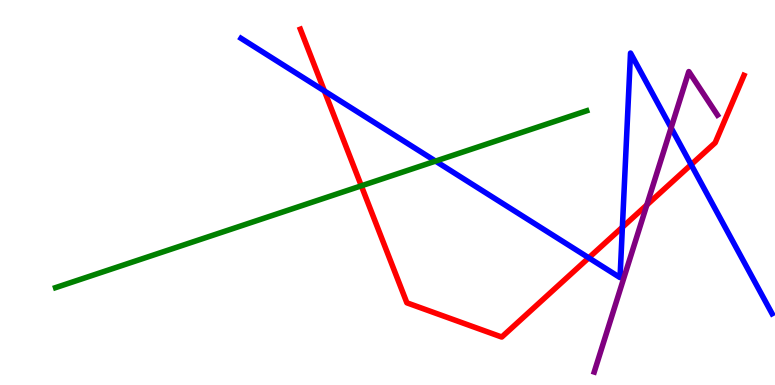[{'lines': ['blue', 'red'], 'intersections': [{'x': 4.19, 'y': 7.64}, {'x': 7.6, 'y': 3.3}, {'x': 8.03, 'y': 4.1}, {'x': 8.92, 'y': 5.72}]}, {'lines': ['green', 'red'], 'intersections': [{'x': 4.66, 'y': 5.17}]}, {'lines': ['purple', 'red'], 'intersections': [{'x': 8.35, 'y': 4.68}]}, {'lines': ['blue', 'green'], 'intersections': [{'x': 5.62, 'y': 5.82}]}, {'lines': ['blue', 'purple'], 'intersections': [{'x': 8.66, 'y': 6.68}]}, {'lines': ['green', 'purple'], 'intersections': []}]